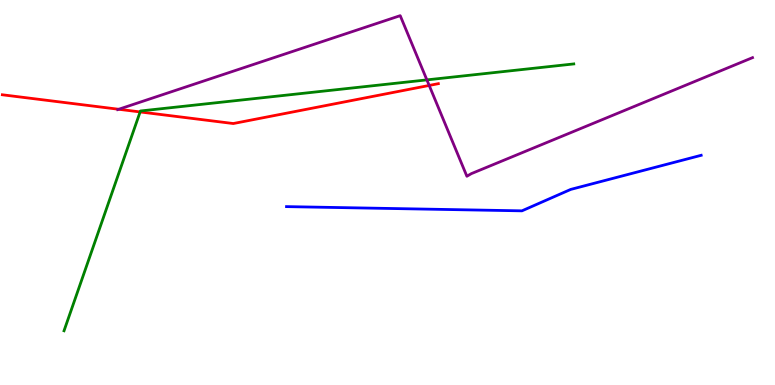[{'lines': ['blue', 'red'], 'intersections': []}, {'lines': ['green', 'red'], 'intersections': [{'x': 1.81, 'y': 7.09}]}, {'lines': ['purple', 'red'], 'intersections': [{'x': 1.53, 'y': 7.16}, {'x': 5.54, 'y': 7.78}]}, {'lines': ['blue', 'green'], 'intersections': []}, {'lines': ['blue', 'purple'], 'intersections': []}, {'lines': ['green', 'purple'], 'intersections': [{'x': 5.51, 'y': 7.93}]}]